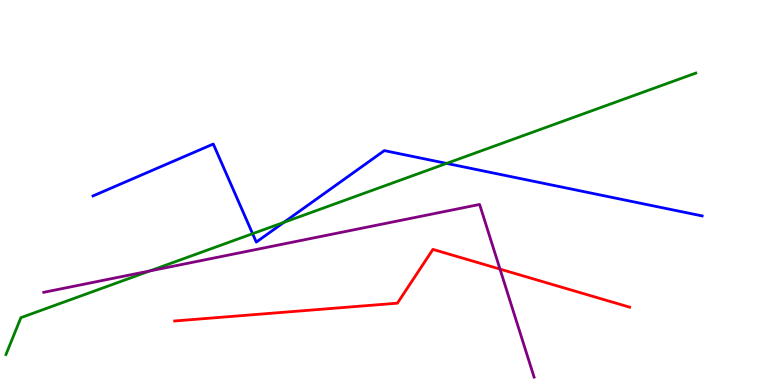[{'lines': ['blue', 'red'], 'intersections': []}, {'lines': ['green', 'red'], 'intersections': []}, {'lines': ['purple', 'red'], 'intersections': [{'x': 6.45, 'y': 3.01}]}, {'lines': ['blue', 'green'], 'intersections': [{'x': 3.26, 'y': 3.93}, {'x': 3.66, 'y': 4.22}, {'x': 5.76, 'y': 5.76}]}, {'lines': ['blue', 'purple'], 'intersections': []}, {'lines': ['green', 'purple'], 'intersections': [{'x': 1.93, 'y': 2.96}]}]